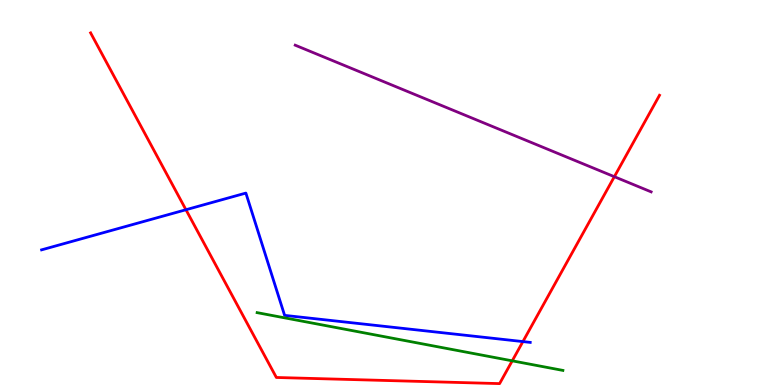[{'lines': ['blue', 'red'], 'intersections': [{'x': 2.4, 'y': 4.55}, {'x': 6.75, 'y': 1.13}]}, {'lines': ['green', 'red'], 'intersections': [{'x': 6.61, 'y': 0.628}]}, {'lines': ['purple', 'red'], 'intersections': [{'x': 7.93, 'y': 5.41}]}, {'lines': ['blue', 'green'], 'intersections': []}, {'lines': ['blue', 'purple'], 'intersections': []}, {'lines': ['green', 'purple'], 'intersections': []}]